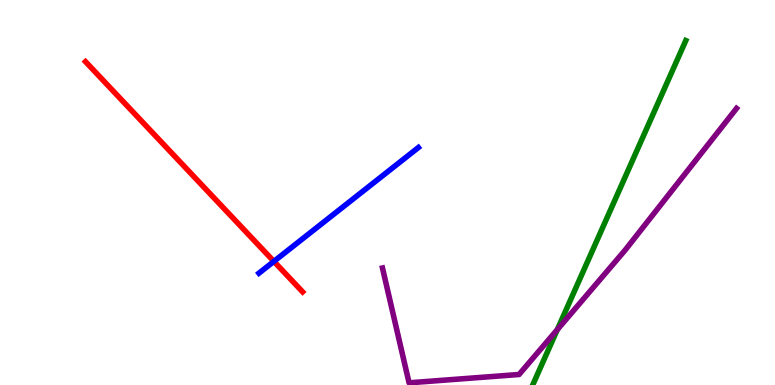[{'lines': ['blue', 'red'], 'intersections': [{'x': 3.53, 'y': 3.21}]}, {'lines': ['green', 'red'], 'intersections': []}, {'lines': ['purple', 'red'], 'intersections': []}, {'lines': ['blue', 'green'], 'intersections': []}, {'lines': ['blue', 'purple'], 'intersections': []}, {'lines': ['green', 'purple'], 'intersections': [{'x': 7.19, 'y': 1.44}]}]